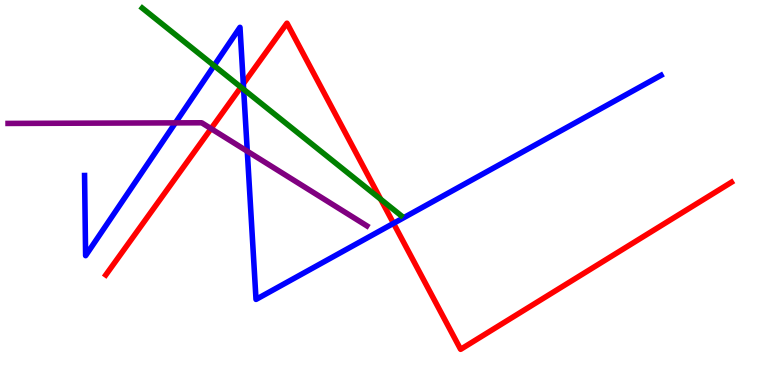[{'lines': ['blue', 'red'], 'intersections': [{'x': 3.14, 'y': 7.82}, {'x': 5.08, 'y': 4.2}]}, {'lines': ['green', 'red'], 'intersections': [{'x': 3.11, 'y': 7.74}, {'x': 4.91, 'y': 4.82}]}, {'lines': ['purple', 'red'], 'intersections': [{'x': 2.72, 'y': 6.66}]}, {'lines': ['blue', 'green'], 'intersections': [{'x': 2.76, 'y': 8.29}, {'x': 3.14, 'y': 7.68}]}, {'lines': ['blue', 'purple'], 'intersections': [{'x': 2.26, 'y': 6.81}, {'x': 3.19, 'y': 6.07}]}, {'lines': ['green', 'purple'], 'intersections': []}]